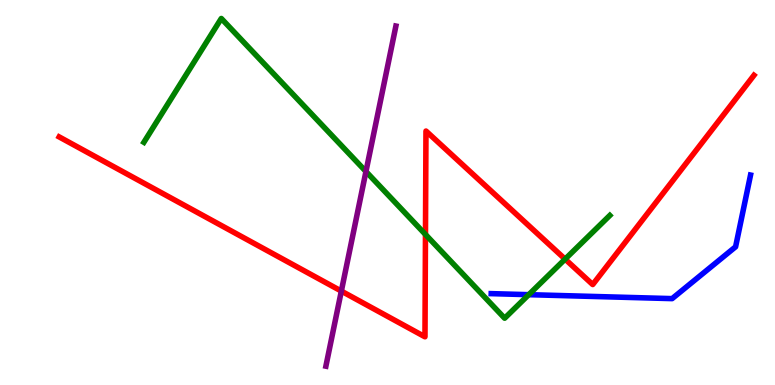[{'lines': ['blue', 'red'], 'intersections': []}, {'lines': ['green', 'red'], 'intersections': [{'x': 5.49, 'y': 3.91}, {'x': 7.29, 'y': 3.27}]}, {'lines': ['purple', 'red'], 'intersections': [{'x': 4.4, 'y': 2.44}]}, {'lines': ['blue', 'green'], 'intersections': [{'x': 6.82, 'y': 2.35}]}, {'lines': ['blue', 'purple'], 'intersections': []}, {'lines': ['green', 'purple'], 'intersections': [{'x': 4.72, 'y': 5.55}]}]